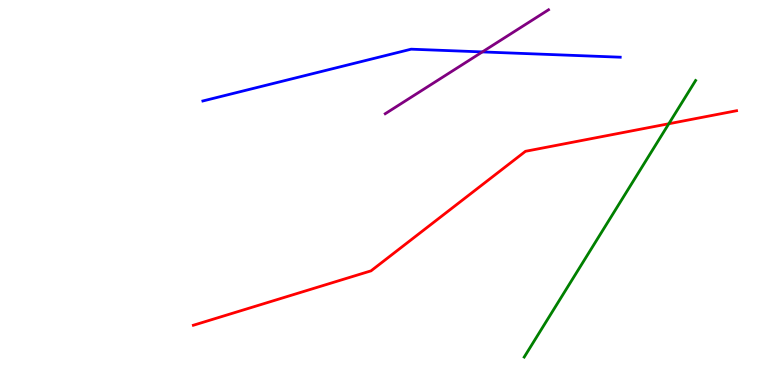[{'lines': ['blue', 'red'], 'intersections': []}, {'lines': ['green', 'red'], 'intersections': [{'x': 8.63, 'y': 6.79}]}, {'lines': ['purple', 'red'], 'intersections': []}, {'lines': ['blue', 'green'], 'intersections': []}, {'lines': ['blue', 'purple'], 'intersections': [{'x': 6.22, 'y': 8.65}]}, {'lines': ['green', 'purple'], 'intersections': []}]